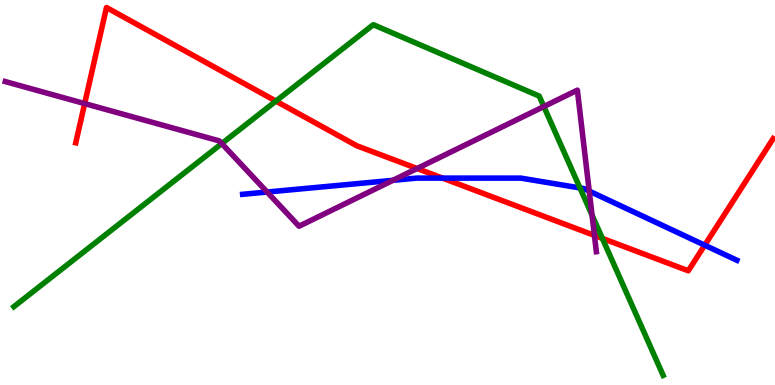[{'lines': ['blue', 'red'], 'intersections': [{'x': 5.71, 'y': 5.37}, {'x': 9.09, 'y': 3.63}]}, {'lines': ['green', 'red'], 'intersections': [{'x': 3.56, 'y': 7.37}, {'x': 7.77, 'y': 3.81}]}, {'lines': ['purple', 'red'], 'intersections': [{'x': 1.09, 'y': 7.31}, {'x': 5.38, 'y': 5.62}, {'x': 7.67, 'y': 3.89}]}, {'lines': ['blue', 'green'], 'intersections': [{'x': 7.48, 'y': 5.12}]}, {'lines': ['blue', 'purple'], 'intersections': [{'x': 3.45, 'y': 5.01}, {'x': 5.07, 'y': 5.32}, {'x': 7.6, 'y': 5.04}]}, {'lines': ['green', 'purple'], 'intersections': [{'x': 2.86, 'y': 6.27}, {'x': 7.02, 'y': 7.23}, {'x': 7.64, 'y': 4.41}]}]